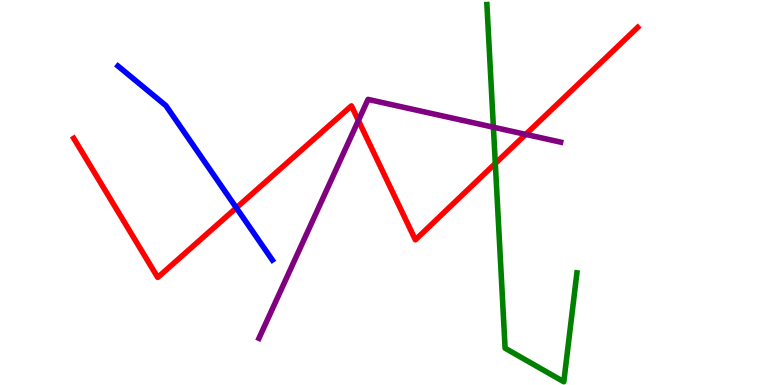[{'lines': ['blue', 'red'], 'intersections': [{'x': 3.05, 'y': 4.6}]}, {'lines': ['green', 'red'], 'intersections': [{'x': 6.39, 'y': 5.75}]}, {'lines': ['purple', 'red'], 'intersections': [{'x': 4.62, 'y': 6.87}, {'x': 6.78, 'y': 6.51}]}, {'lines': ['blue', 'green'], 'intersections': []}, {'lines': ['blue', 'purple'], 'intersections': []}, {'lines': ['green', 'purple'], 'intersections': [{'x': 6.37, 'y': 6.7}]}]